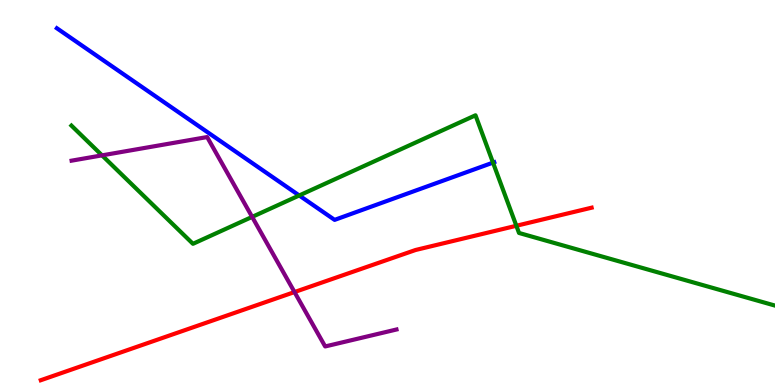[{'lines': ['blue', 'red'], 'intersections': []}, {'lines': ['green', 'red'], 'intersections': [{'x': 6.66, 'y': 4.14}]}, {'lines': ['purple', 'red'], 'intersections': [{'x': 3.8, 'y': 2.41}]}, {'lines': ['blue', 'green'], 'intersections': [{'x': 3.86, 'y': 4.92}, {'x': 6.36, 'y': 5.78}]}, {'lines': ['blue', 'purple'], 'intersections': []}, {'lines': ['green', 'purple'], 'intersections': [{'x': 1.32, 'y': 5.96}, {'x': 3.25, 'y': 4.37}]}]